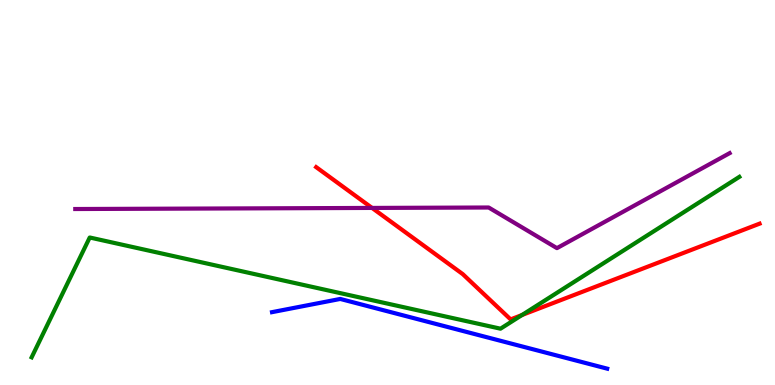[{'lines': ['blue', 'red'], 'intersections': []}, {'lines': ['green', 'red'], 'intersections': [{'x': 6.74, 'y': 1.82}]}, {'lines': ['purple', 'red'], 'intersections': [{'x': 4.8, 'y': 4.6}]}, {'lines': ['blue', 'green'], 'intersections': []}, {'lines': ['blue', 'purple'], 'intersections': []}, {'lines': ['green', 'purple'], 'intersections': []}]